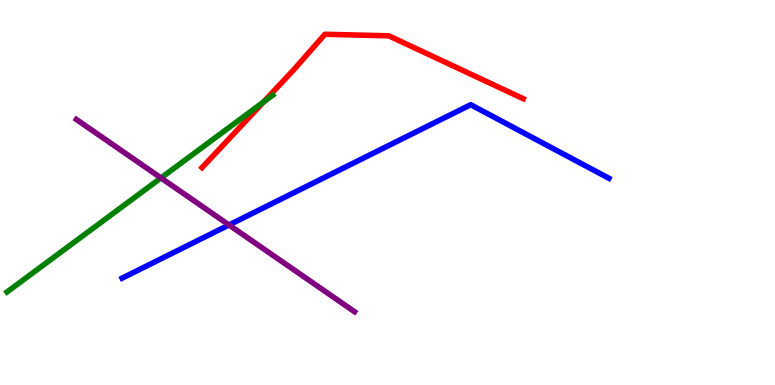[{'lines': ['blue', 'red'], 'intersections': []}, {'lines': ['green', 'red'], 'intersections': [{'x': 3.4, 'y': 7.35}]}, {'lines': ['purple', 'red'], 'intersections': []}, {'lines': ['blue', 'green'], 'intersections': []}, {'lines': ['blue', 'purple'], 'intersections': [{'x': 2.96, 'y': 4.16}]}, {'lines': ['green', 'purple'], 'intersections': [{'x': 2.08, 'y': 5.38}]}]